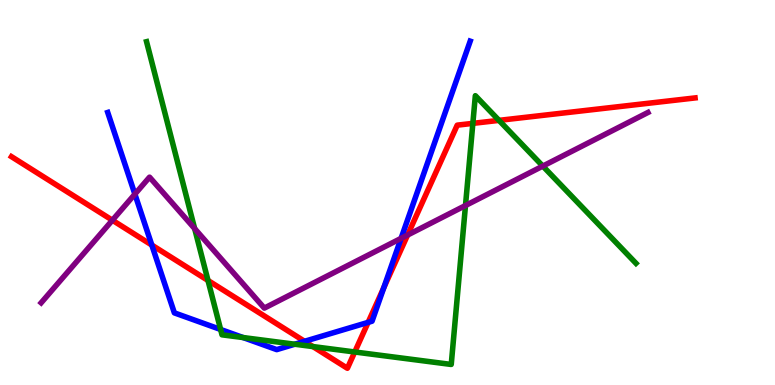[{'lines': ['blue', 'red'], 'intersections': [{'x': 1.96, 'y': 3.63}, {'x': 3.93, 'y': 1.13}, {'x': 4.75, 'y': 1.63}, {'x': 4.95, 'y': 2.53}]}, {'lines': ['green', 'red'], 'intersections': [{'x': 2.68, 'y': 2.72}, {'x': 4.04, 'y': 0.998}, {'x': 4.58, 'y': 0.858}, {'x': 6.1, 'y': 6.8}, {'x': 6.44, 'y': 6.87}]}, {'lines': ['purple', 'red'], 'intersections': [{'x': 1.45, 'y': 4.28}, {'x': 5.26, 'y': 3.89}]}, {'lines': ['blue', 'green'], 'intersections': [{'x': 2.85, 'y': 1.44}, {'x': 3.14, 'y': 1.23}, {'x': 3.8, 'y': 1.06}]}, {'lines': ['blue', 'purple'], 'intersections': [{'x': 1.74, 'y': 4.96}, {'x': 5.18, 'y': 3.81}]}, {'lines': ['green', 'purple'], 'intersections': [{'x': 2.51, 'y': 4.06}, {'x': 6.01, 'y': 4.66}, {'x': 7.0, 'y': 5.69}]}]